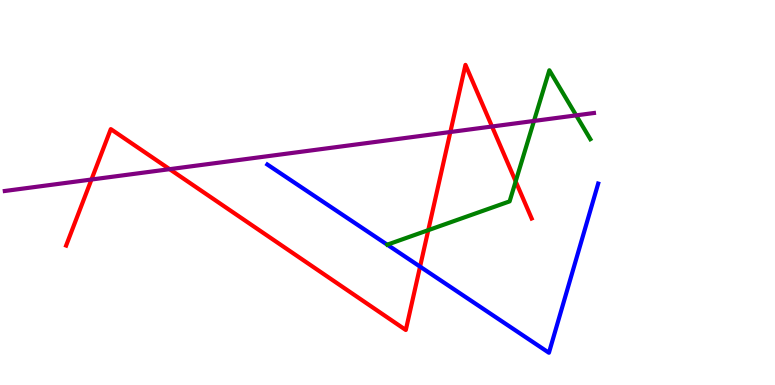[{'lines': ['blue', 'red'], 'intersections': [{'x': 5.42, 'y': 3.07}]}, {'lines': ['green', 'red'], 'intersections': [{'x': 5.53, 'y': 4.02}, {'x': 6.65, 'y': 5.29}]}, {'lines': ['purple', 'red'], 'intersections': [{'x': 1.18, 'y': 5.34}, {'x': 2.19, 'y': 5.61}, {'x': 5.81, 'y': 6.57}, {'x': 6.35, 'y': 6.71}]}, {'lines': ['blue', 'green'], 'intersections': []}, {'lines': ['blue', 'purple'], 'intersections': []}, {'lines': ['green', 'purple'], 'intersections': [{'x': 6.89, 'y': 6.86}, {'x': 7.43, 'y': 7.0}]}]